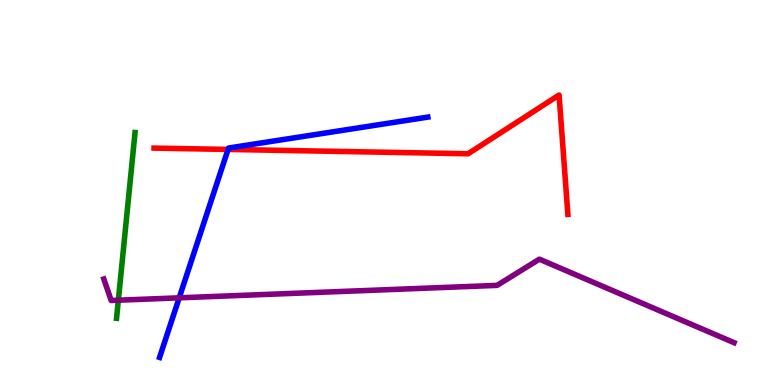[{'lines': ['blue', 'red'], 'intersections': [{'x': 2.94, 'y': 6.12}]}, {'lines': ['green', 'red'], 'intersections': []}, {'lines': ['purple', 'red'], 'intersections': []}, {'lines': ['blue', 'green'], 'intersections': []}, {'lines': ['blue', 'purple'], 'intersections': [{'x': 2.31, 'y': 2.26}]}, {'lines': ['green', 'purple'], 'intersections': [{'x': 1.53, 'y': 2.2}]}]